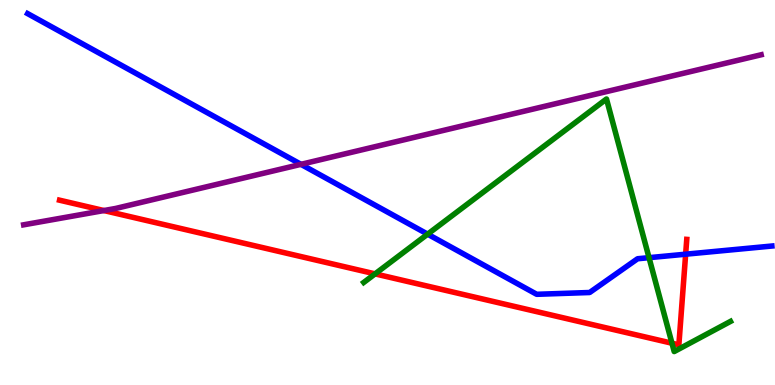[{'lines': ['blue', 'red'], 'intersections': [{'x': 8.85, 'y': 3.4}]}, {'lines': ['green', 'red'], 'intersections': [{'x': 4.84, 'y': 2.89}, {'x': 8.67, 'y': 1.09}]}, {'lines': ['purple', 'red'], 'intersections': [{'x': 1.34, 'y': 4.53}]}, {'lines': ['blue', 'green'], 'intersections': [{'x': 5.52, 'y': 3.92}, {'x': 8.37, 'y': 3.31}]}, {'lines': ['blue', 'purple'], 'intersections': [{'x': 3.88, 'y': 5.73}]}, {'lines': ['green', 'purple'], 'intersections': []}]